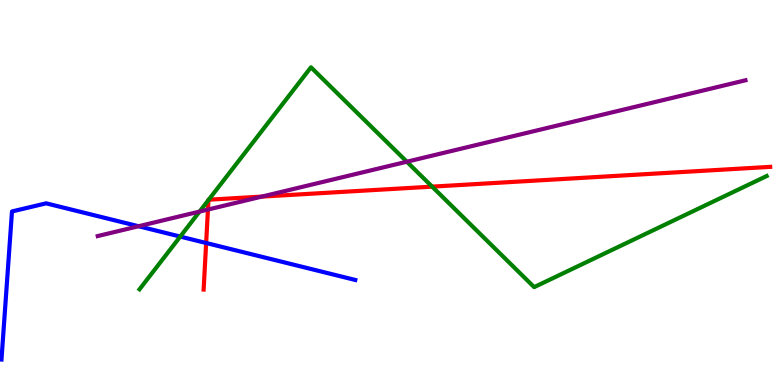[{'lines': ['blue', 'red'], 'intersections': [{'x': 2.66, 'y': 3.69}]}, {'lines': ['green', 'red'], 'intersections': [{'x': 2.69, 'y': 4.8}, {'x': 2.69, 'y': 4.81}, {'x': 5.58, 'y': 5.15}]}, {'lines': ['purple', 'red'], 'intersections': [{'x': 2.68, 'y': 4.56}, {'x': 3.38, 'y': 4.89}]}, {'lines': ['blue', 'green'], 'intersections': [{'x': 2.33, 'y': 3.86}]}, {'lines': ['blue', 'purple'], 'intersections': [{'x': 1.79, 'y': 4.12}]}, {'lines': ['green', 'purple'], 'intersections': [{'x': 2.57, 'y': 4.5}, {'x': 5.25, 'y': 5.8}]}]